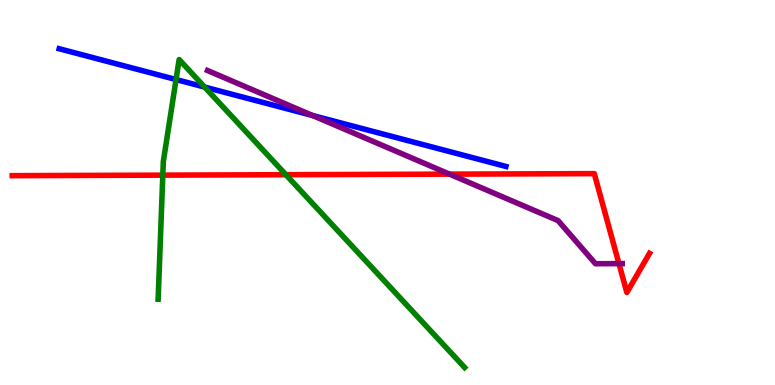[{'lines': ['blue', 'red'], 'intersections': []}, {'lines': ['green', 'red'], 'intersections': [{'x': 2.1, 'y': 5.45}, {'x': 3.69, 'y': 5.46}]}, {'lines': ['purple', 'red'], 'intersections': [{'x': 5.8, 'y': 5.48}, {'x': 7.99, 'y': 3.15}]}, {'lines': ['blue', 'green'], 'intersections': [{'x': 2.27, 'y': 7.93}, {'x': 2.64, 'y': 7.74}]}, {'lines': ['blue', 'purple'], 'intersections': [{'x': 4.03, 'y': 7.0}]}, {'lines': ['green', 'purple'], 'intersections': []}]